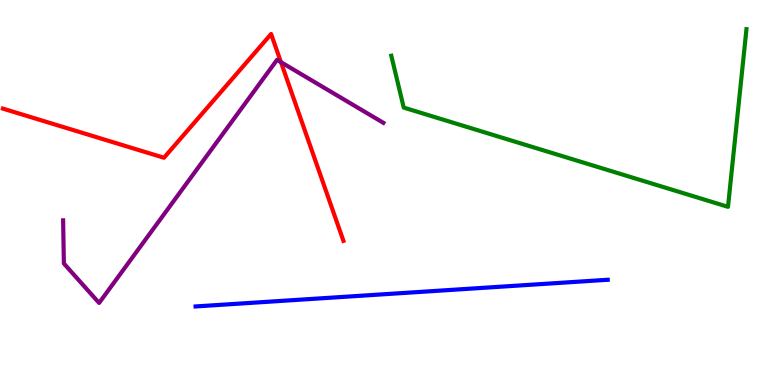[{'lines': ['blue', 'red'], 'intersections': []}, {'lines': ['green', 'red'], 'intersections': []}, {'lines': ['purple', 'red'], 'intersections': [{'x': 3.63, 'y': 8.38}]}, {'lines': ['blue', 'green'], 'intersections': []}, {'lines': ['blue', 'purple'], 'intersections': []}, {'lines': ['green', 'purple'], 'intersections': []}]